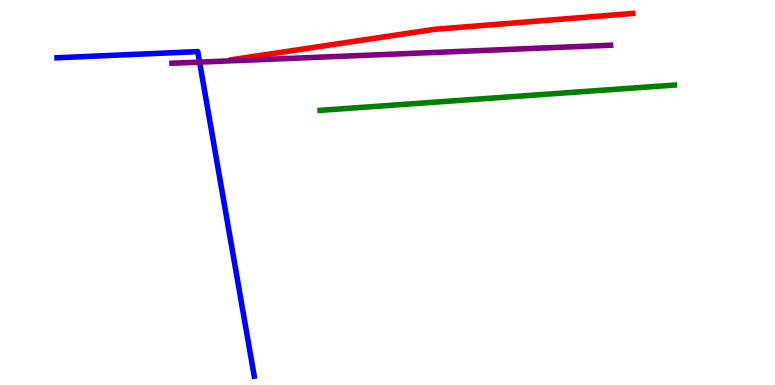[{'lines': ['blue', 'red'], 'intersections': []}, {'lines': ['green', 'red'], 'intersections': []}, {'lines': ['purple', 'red'], 'intersections': []}, {'lines': ['blue', 'green'], 'intersections': []}, {'lines': ['blue', 'purple'], 'intersections': [{'x': 2.58, 'y': 8.39}]}, {'lines': ['green', 'purple'], 'intersections': []}]